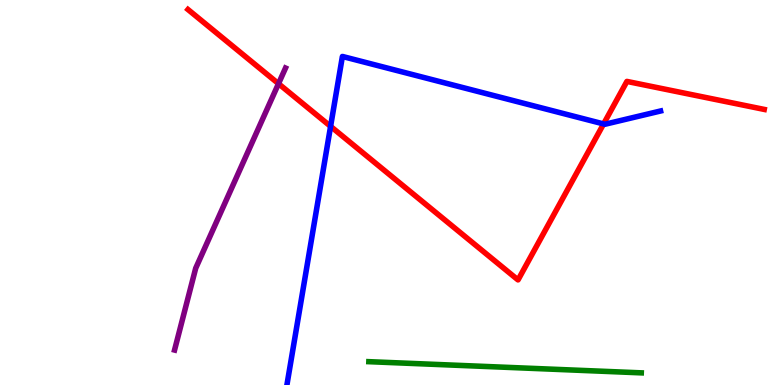[{'lines': ['blue', 'red'], 'intersections': [{'x': 4.27, 'y': 6.72}, {'x': 7.79, 'y': 6.78}]}, {'lines': ['green', 'red'], 'intersections': []}, {'lines': ['purple', 'red'], 'intersections': [{'x': 3.59, 'y': 7.83}]}, {'lines': ['blue', 'green'], 'intersections': []}, {'lines': ['blue', 'purple'], 'intersections': []}, {'lines': ['green', 'purple'], 'intersections': []}]